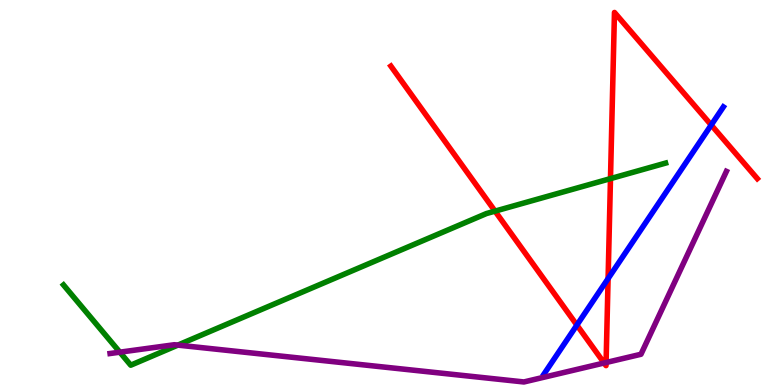[{'lines': ['blue', 'red'], 'intersections': [{'x': 7.44, 'y': 1.56}, {'x': 7.85, 'y': 2.76}, {'x': 9.18, 'y': 6.75}]}, {'lines': ['green', 'red'], 'intersections': [{'x': 6.39, 'y': 4.52}, {'x': 7.88, 'y': 5.36}]}, {'lines': ['purple', 'red'], 'intersections': [{'x': 7.79, 'y': 0.572}, {'x': 7.82, 'y': 0.584}]}, {'lines': ['blue', 'green'], 'intersections': []}, {'lines': ['blue', 'purple'], 'intersections': []}, {'lines': ['green', 'purple'], 'intersections': [{'x': 1.55, 'y': 0.853}, {'x': 2.29, 'y': 1.04}]}]